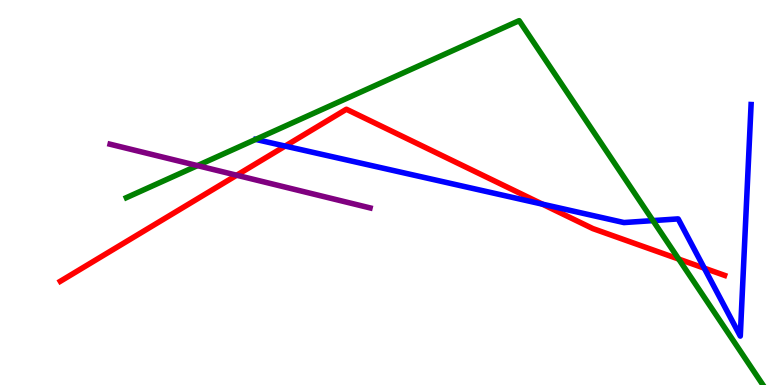[{'lines': ['blue', 'red'], 'intersections': [{'x': 3.68, 'y': 6.21}, {'x': 7.0, 'y': 4.7}, {'x': 9.09, 'y': 3.03}]}, {'lines': ['green', 'red'], 'intersections': [{'x': 8.76, 'y': 3.27}]}, {'lines': ['purple', 'red'], 'intersections': [{'x': 3.05, 'y': 5.45}]}, {'lines': ['blue', 'green'], 'intersections': [{'x': 8.43, 'y': 4.27}]}, {'lines': ['blue', 'purple'], 'intersections': []}, {'lines': ['green', 'purple'], 'intersections': [{'x': 2.55, 'y': 5.7}]}]